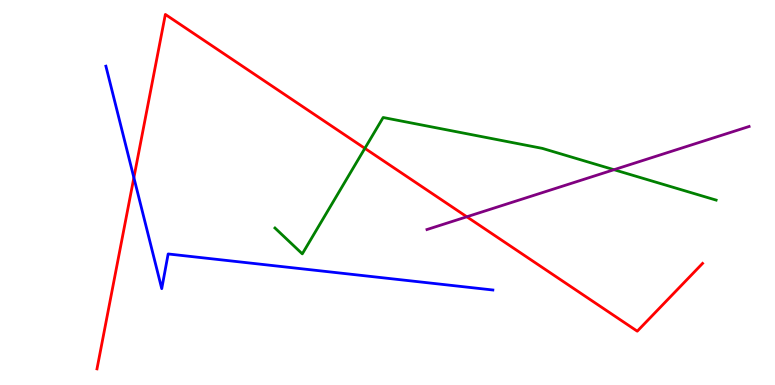[{'lines': ['blue', 'red'], 'intersections': [{'x': 1.73, 'y': 5.39}]}, {'lines': ['green', 'red'], 'intersections': [{'x': 4.71, 'y': 6.15}]}, {'lines': ['purple', 'red'], 'intersections': [{'x': 6.02, 'y': 4.37}]}, {'lines': ['blue', 'green'], 'intersections': []}, {'lines': ['blue', 'purple'], 'intersections': []}, {'lines': ['green', 'purple'], 'intersections': [{'x': 7.92, 'y': 5.59}]}]